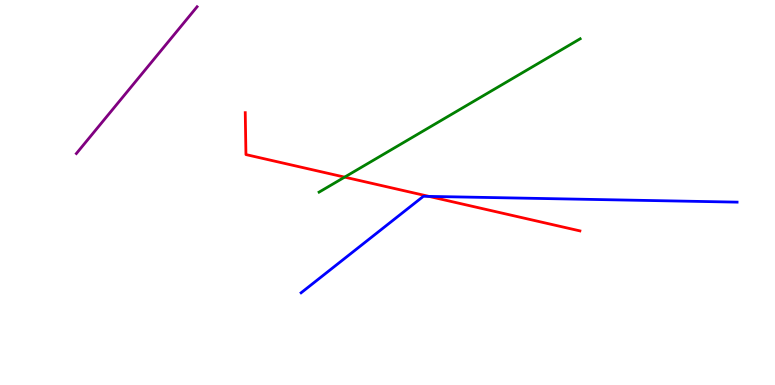[{'lines': ['blue', 'red'], 'intersections': [{'x': 5.53, 'y': 4.9}]}, {'lines': ['green', 'red'], 'intersections': [{'x': 4.45, 'y': 5.4}]}, {'lines': ['purple', 'red'], 'intersections': []}, {'lines': ['blue', 'green'], 'intersections': []}, {'lines': ['blue', 'purple'], 'intersections': []}, {'lines': ['green', 'purple'], 'intersections': []}]